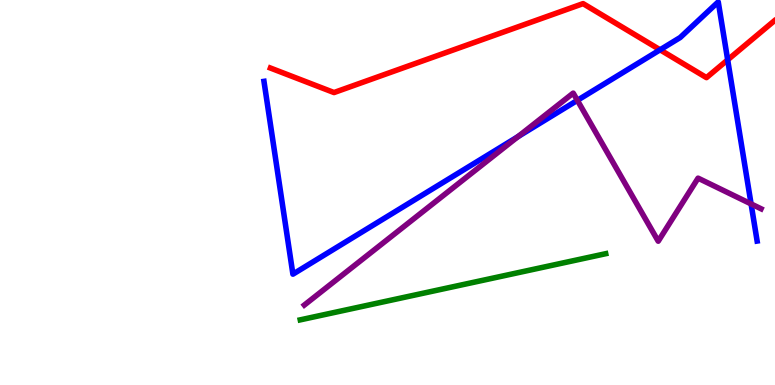[{'lines': ['blue', 'red'], 'intersections': [{'x': 8.52, 'y': 8.71}, {'x': 9.39, 'y': 8.44}]}, {'lines': ['green', 'red'], 'intersections': []}, {'lines': ['purple', 'red'], 'intersections': []}, {'lines': ['blue', 'green'], 'intersections': []}, {'lines': ['blue', 'purple'], 'intersections': [{'x': 6.68, 'y': 6.45}, {'x': 7.45, 'y': 7.39}, {'x': 9.69, 'y': 4.7}]}, {'lines': ['green', 'purple'], 'intersections': []}]